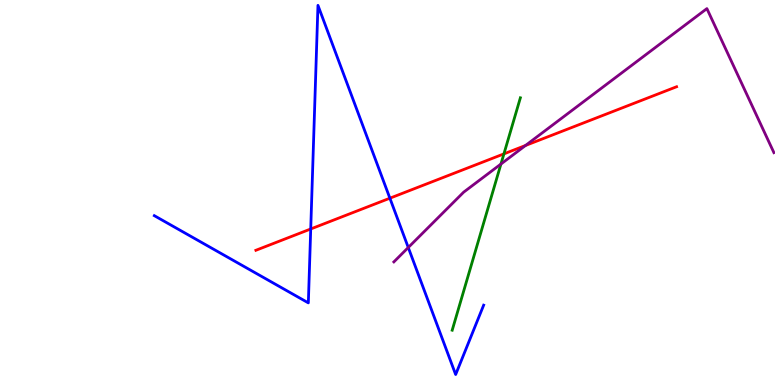[{'lines': ['blue', 'red'], 'intersections': [{'x': 4.01, 'y': 4.05}, {'x': 5.03, 'y': 4.85}]}, {'lines': ['green', 'red'], 'intersections': [{'x': 6.5, 'y': 6.0}]}, {'lines': ['purple', 'red'], 'intersections': [{'x': 6.78, 'y': 6.22}]}, {'lines': ['blue', 'green'], 'intersections': []}, {'lines': ['blue', 'purple'], 'intersections': [{'x': 5.27, 'y': 3.57}]}, {'lines': ['green', 'purple'], 'intersections': [{'x': 6.46, 'y': 5.74}]}]